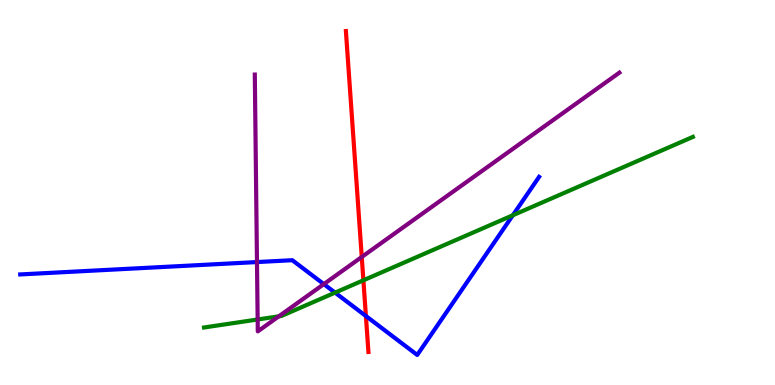[{'lines': ['blue', 'red'], 'intersections': [{'x': 4.72, 'y': 1.79}]}, {'lines': ['green', 'red'], 'intersections': [{'x': 4.69, 'y': 2.72}]}, {'lines': ['purple', 'red'], 'intersections': [{'x': 4.67, 'y': 3.33}]}, {'lines': ['blue', 'green'], 'intersections': [{'x': 4.32, 'y': 2.4}, {'x': 6.62, 'y': 4.41}]}, {'lines': ['blue', 'purple'], 'intersections': [{'x': 3.32, 'y': 3.19}, {'x': 4.18, 'y': 2.62}]}, {'lines': ['green', 'purple'], 'intersections': [{'x': 3.32, 'y': 1.7}, {'x': 3.6, 'y': 1.78}]}]